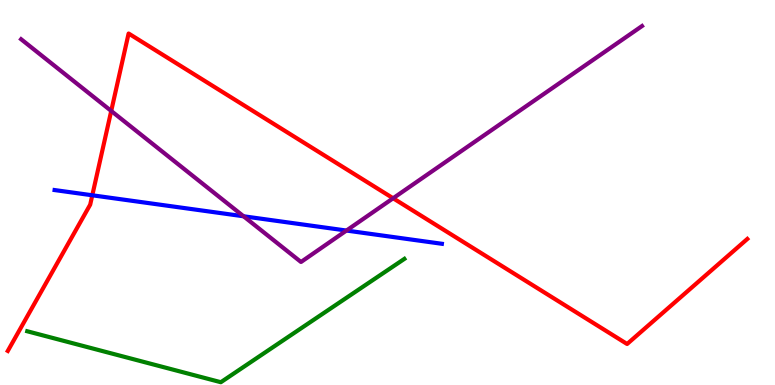[{'lines': ['blue', 'red'], 'intersections': [{'x': 1.19, 'y': 4.93}]}, {'lines': ['green', 'red'], 'intersections': []}, {'lines': ['purple', 'red'], 'intersections': [{'x': 1.44, 'y': 7.12}, {'x': 5.07, 'y': 4.85}]}, {'lines': ['blue', 'green'], 'intersections': []}, {'lines': ['blue', 'purple'], 'intersections': [{'x': 3.14, 'y': 4.38}, {'x': 4.47, 'y': 4.01}]}, {'lines': ['green', 'purple'], 'intersections': []}]